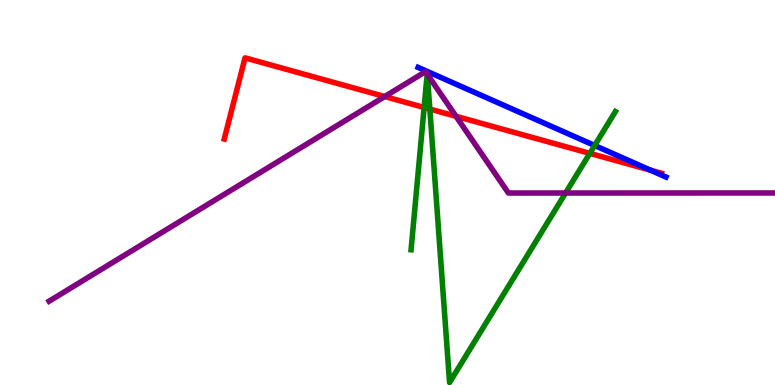[{'lines': ['blue', 'red'], 'intersections': [{'x': 8.39, 'y': 5.58}]}, {'lines': ['green', 'red'], 'intersections': [{'x': 5.47, 'y': 7.21}, {'x': 5.55, 'y': 7.17}, {'x': 7.61, 'y': 6.02}]}, {'lines': ['purple', 'red'], 'intersections': [{'x': 4.96, 'y': 7.49}, {'x': 5.88, 'y': 6.98}]}, {'lines': ['blue', 'green'], 'intersections': [{'x': 7.67, 'y': 6.22}]}, {'lines': ['blue', 'purple'], 'intersections': []}, {'lines': ['green', 'purple'], 'intersections': [{'x': 5.51, 'y': 8.07}, {'x': 5.51, 'y': 8.07}, {'x': 7.3, 'y': 4.99}]}]